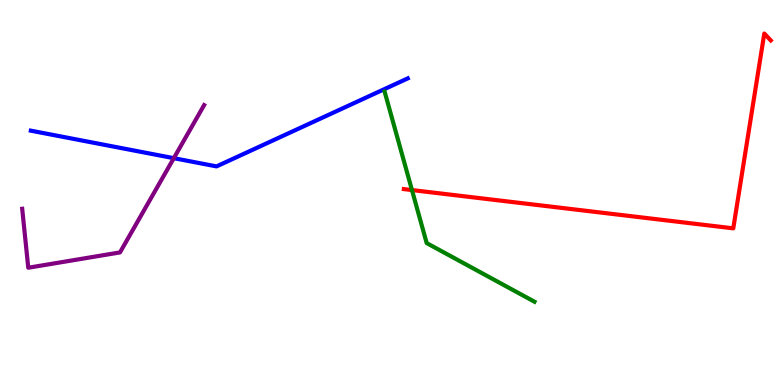[{'lines': ['blue', 'red'], 'intersections': []}, {'lines': ['green', 'red'], 'intersections': [{'x': 5.32, 'y': 5.06}]}, {'lines': ['purple', 'red'], 'intersections': []}, {'lines': ['blue', 'green'], 'intersections': []}, {'lines': ['blue', 'purple'], 'intersections': [{'x': 2.24, 'y': 5.89}]}, {'lines': ['green', 'purple'], 'intersections': []}]